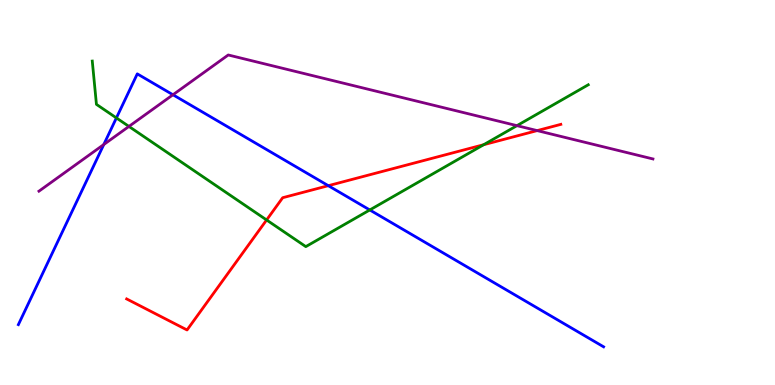[{'lines': ['blue', 'red'], 'intersections': [{'x': 4.24, 'y': 5.18}]}, {'lines': ['green', 'red'], 'intersections': [{'x': 3.44, 'y': 4.29}, {'x': 6.24, 'y': 6.24}]}, {'lines': ['purple', 'red'], 'intersections': [{'x': 6.93, 'y': 6.61}]}, {'lines': ['blue', 'green'], 'intersections': [{'x': 1.5, 'y': 6.94}, {'x': 4.77, 'y': 4.55}]}, {'lines': ['blue', 'purple'], 'intersections': [{'x': 1.34, 'y': 6.25}, {'x': 2.23, 'y': 7.54}]}, {'lines': ['green', 'purple'], 'intersections': [{'x': 1.66, 'y': 6.72}, {'x': 6.67, 'y': 6.74}]}]